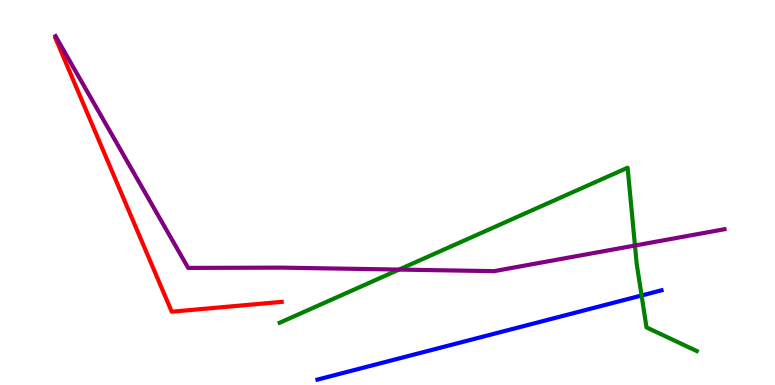[{'lines': ['blue', 'red'], 'intersections': []}, {'lines': ['green', 'red'], 'intersections': []}, {'lines': ['purple', 'red'], 'intersections': []}, {'lines': ['blue', 'green'], 'intersections': [{'x': 8.28, 'y': 2.32}]}, {'lines': ['blue', 'purple'], 'intersections': []}, {'lines': ['green', 'purple'], 'intersections': [{'x': 5.15, 'y': 3.0}, {'x': 8.19, 'y': 3.62}]}]